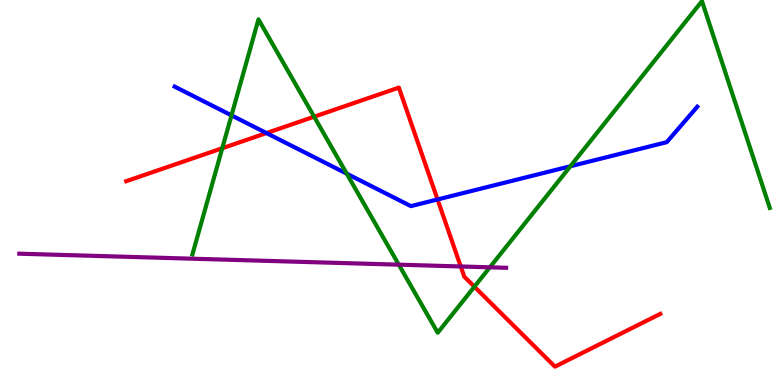[{'lines': ['blue', 'red'], 'intersections': [{'x': 3.44, 'y': 6.54}, {'x': 5.65, 'y': 4.82}]}, {'lines': ['green', 'red'], 'intersections': [{'x': 2.87, 'y': 6.15}, {'x': 4.05, 'y': 6.97}, {'x': 6.12, 'y': 2.55}]}, {'lines': ['purple', 'red'], 'intersections': [{'x': 5.94, 'y': 3.08}]}, {'lines': ['blue', 'green'], 'intersections': [{'x': 2.99, 'y': 7.0}, {'x': 4.47, 'y': 5.49}, {'x': 7.36, 'y': 5.68}]}, {'lines': ['blue', 'purple'], 'intersections': []}, {'lines': ['green', 'purple'], 'intersections': [{'x': 5.15, 'y': 3.13}, {'x': 6.32, 'y': 3.06}]}]